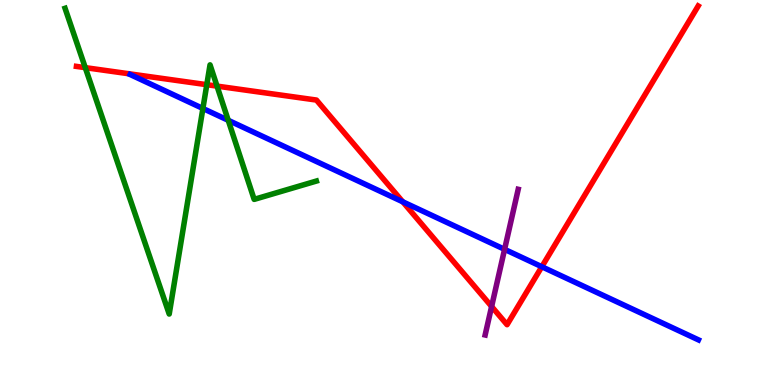[{'lines': ['blue', 'red'], 'intersections': [{'x': 5.2, 'y': 4.76}, {'x': 6.99, 'y': 3.07}]}, {'lines': ['green', 'red'], 'intersections': [{'x': 1.1, 'y': 8.24}, {'x': 2.67, 'y': 7.8}, {'x': 2.8, 'y': 7.76}]}, {'lines': ['purple', 'red'], 'intersections': [{'x': 6.34, 'y': 2.04}]}, {'lines': ['blue', 'green'], 'intersections': [{'x': 2.62, 'y': 7.18}, {'x': 2.94, 'y': 6.88}]}, {'lines': ['blue', 'purple'], 'intersections': [{'x': 6.51, 'y': 3.52}]}, {'lines': ['green', 'purple'], 'intersections': []}]